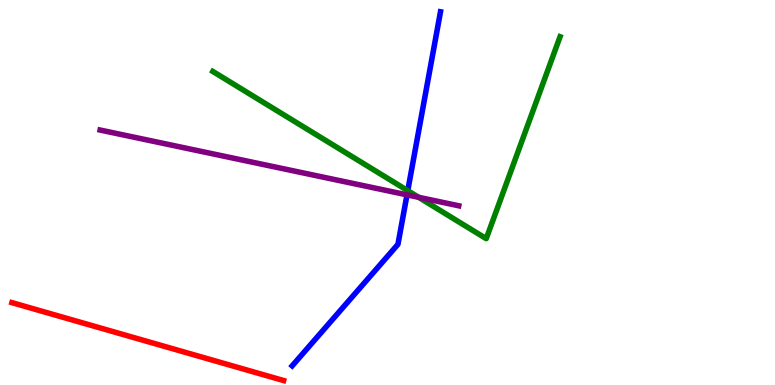[{'lines': ['blue', 'red'], 'intersections': []}, {'lines': ['green', 'red'], 'intersections': []}, {'lines': ['purple', 'red'], 'intersections': []}, {'lines': ['blue', 'green'], 'intersections': [{'x': 5.26, 'y': 5.05}]}, {'lines': ['blue', 'purple'], 'intersections': [{'x': 5.25, 'y': 4.94}]}, {'lines': ['green', 'purple'], 'intersections': [{'x': 5.4, 'y': 4.88}]}]